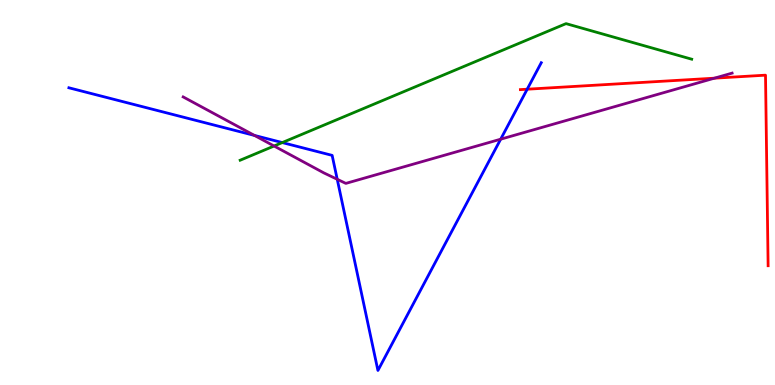[{'lines': ['blue', 'red'], 'intersections': [{'x': 6.8, 'y': 7.68}]}, {'lines': ['green', 'red'], 'intersections': []}, {'lines': ['purple', 'red'], 'intersections': [{'x': 9.22, 'y': 7.97}]}, {'lines': ['blue', 'green'], 'intersections': [{'x': 3.64, 'y': 6.3}]}, {'lines': ['blue', 'purple'], 'intersections': [{'x': 3.28, 'y': 6.48}, {'x': 4.35, 'y': 5.34}, {'x': 6.46, 'y': 6.38}]}, {'lines': ['green', 'purple'], 'intersections': [{'x': 3.54, 'y': 6.21}]}]